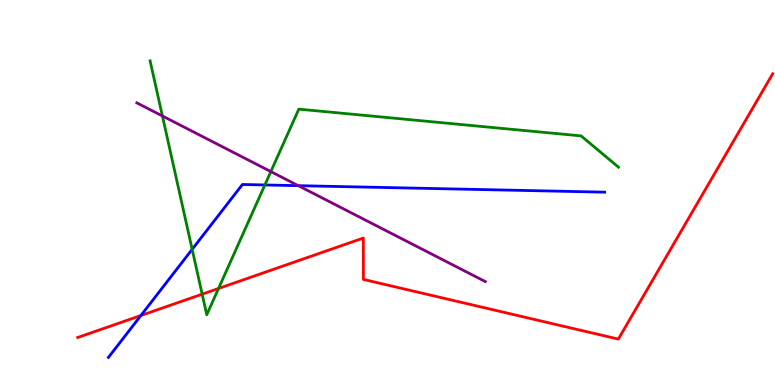[{'lines': ['blue', 'red'], 'intersections': [{'x': 1.82, 'y': 1.81}]}, {'lines': ['green', 'red'], 'intersections': [{'x': 2.61, 'y': 2.36}, {'x': 2.82, 'y': 2.51}]}, {'lines': ['purple', 'red'], 'intersections': []}, {'lines': ['blue', 'green'], 'intersections': [{'x': 2.48, 'y': 3.52}, {'x': 3.42, 'y': 5.2}]}, {'lines': ['blue', 'purple'], 'intersections': [{'x': 3.85, 'y': 5.18}]}, {'lines': ['green', 'purple'], 'intersections': [{'x': 2.1, 'y': 6.99}, {'x': 3.49, 'y': 5.54}]}]